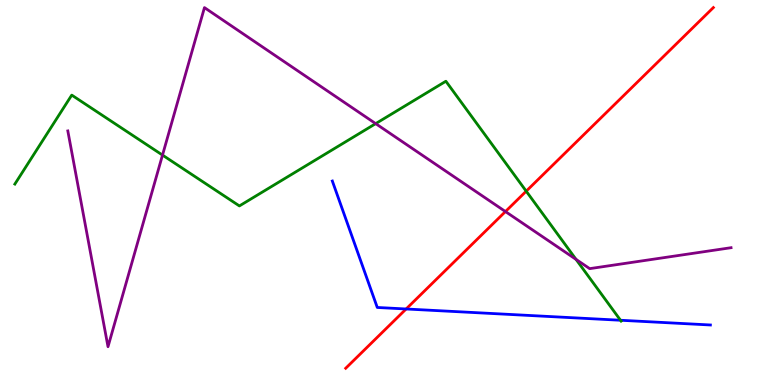[{'lines': ['blue', 'red'], 'intersections': [{'x': 5.24, 'y': 1.97}]}, {'lines': ['green', 'red'], 'intersections': [{'x': 6.79, 'y': 5.03}]}, {'lines': ['purple', 'red'], 'intersections': [{'x': 6.52, 'y': 4.5}]}, {'lines': ['blue', 'green'], 'intersections': [{'x': 8.01, 'y': 1.68}]}, {'lines': ['blue', 'purple'], 'intersections': []}, {'lines': ['green', 'purple'], 'intersections': [{'x': 2.1, 'y': 5.97}, {'x': 4.85, 'y': 6.79}, {'x': 7.43, 'y': 3.26}]}]